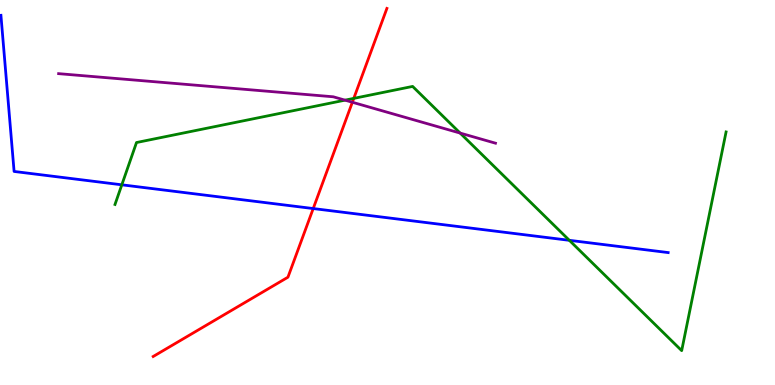[{'lines': ['blue', 'red'], 'intersections': [{'x': 4.04, 'y': 4.58}]}, {'lines': ['green', 'red'], 'intersections': [{'x': 4.56, 'y': 7.44}]}, {'lines': ['purple', 'red'], 'intersections': [{'x': 4.55, 'y': 7.34}]}, {'lines': ['blue', 'green'], 'intersections': [{'x': 1.57, 'y': 5.2}, {'x': 7.35, 'y': 3.76}]}, {'lines': ['blue', 'purple'], 'intersections': []}, {'lines': ['green', 'purple'], 'intersections': [{'x': 4.45, 'y': 7.4}, {'x': 5.94, 'y': 6.54}]}]